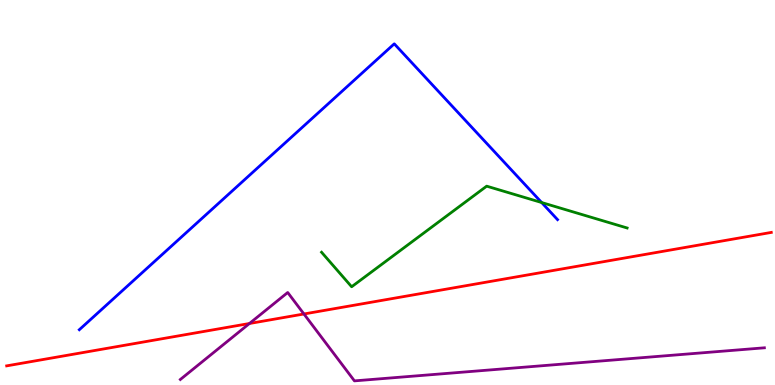[{'lines': ['blue', 'red'], 'intersections': []}, {'lines': ['green', 'red'], 'intersections': []}, {'lines': ['purple', 'red'], 'intersections': [{'x': 3.22, 'y': 1.6}, {'x': 3.92, 'y': 1.84}]}, {'lines': ['blue', 'green'], 'intersections': [{'x': 6.99, 'y': 4.74}]}, {'lines': ['blue', 'purple'], 'intersections': []}, {'lines': ['green', 'purple'], 'intersections': []}]